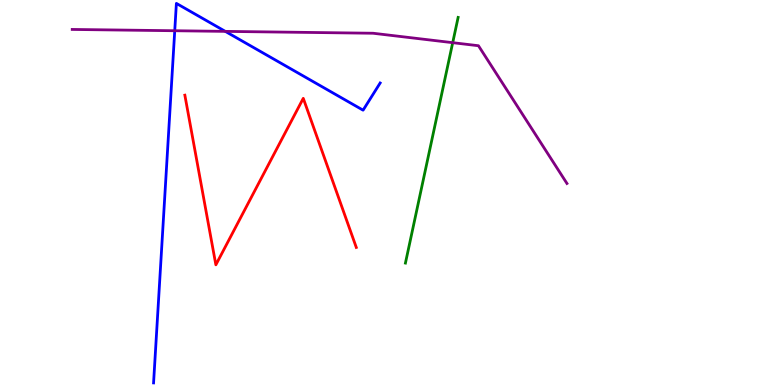[{'lines': ['blue', 'red'], 'intersections': []}, {'lines': ['green', 'red'], 'intersections': []}, {'lines': ['purple', 'red'], 'intersections': []}, {'lines': ['blue', 'green'], 'intersections': []}, {'lines': ['blue', 'purple'], 'intersections': [{'x': 2.25, 'y': 9.2}, {'x': 2.91, 'y': 9.19}]}, {'lines': ['green', 'purple'], 'intersections': [{'x': 5.84, 'y': 8.89}]}]